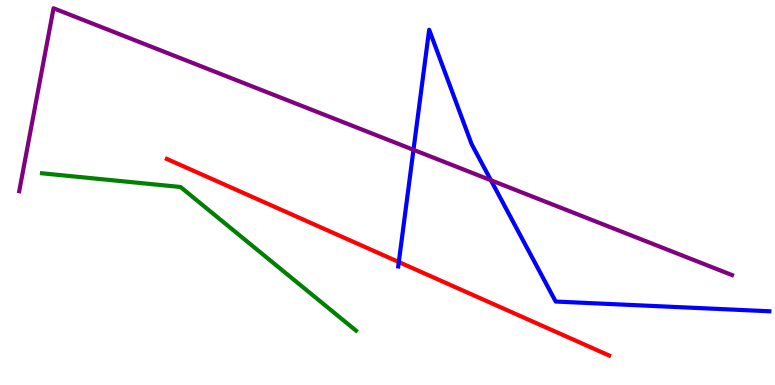[{'lines': ['blue', 'red'], 'intersections': [{'x': 5.15, 'y': 3.19}]}, {'lines': ['green', 'red'], 'intersections': []}, {'lines': ['purple', 'red'], 'intersections': []}, {'lines': ['blue', 'green'], 'intersections': []}, {'lines': ['blue', 'purple'], 'intersections': [{'x': 5.34, 'y': 6.11}, {'x': 6.33, 'y': 5.32}]}, {'lines': ['green', 'purple'], 'intersections': []}]